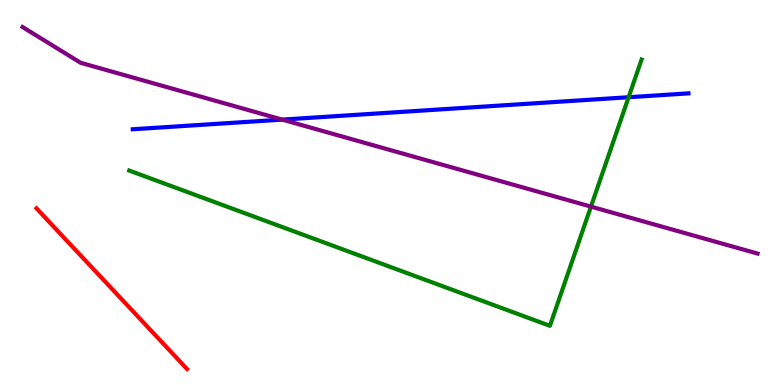[{'lines': ['blue', 'red'], 'intersections': []}, {'lines': ['green', 'red'], 'intersections': []}, {'lines': ['purple', 'red'], 'intersections': []}, {'lines': ['blue', 'green'], 'intersections': [{'x': 8.11, 'y': 7.47}]}, {'lines': ['blue', 'purple'], 'intersections': [{'x': 3.64, 'y': 6.89}]}, {'lines': ['green', 'purple'], 'intersections': [{'x': 7.63, 'y': 4.63}]}]